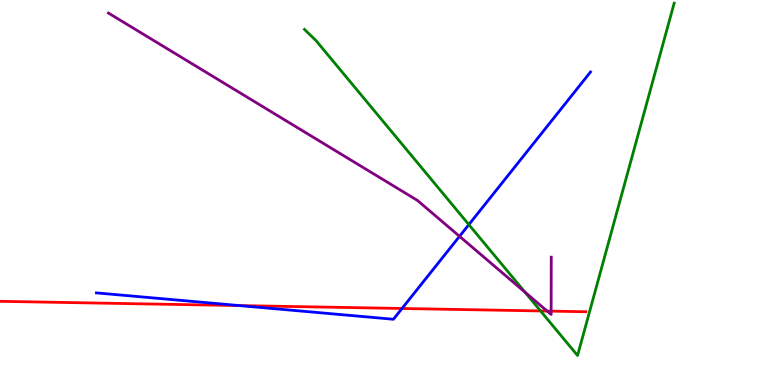[{'lines': ['blue', 'red'], 'intersections': [{'x': 3.09, 'y': 2.06}, {'x': 5.19, 'y': 1.99}]}, {'lines': ['green', 'red'], 'intersections': [{'x': 6.97, 'y': 1.92}]}, {'lines': ['purple', 'red'], 'intersections': [{'x': 7.06, 'y': 1.92}, {'x': 7.11, 'y': 1.92}]}, {'lines': ['blue', 'green'], 'intersections': [{'x': 6.05, 'y': 4.17}]}, {'lines': ['blue', 'purple'], 'intersections': [{'x': 5.93, 'y': 3.86}]}, {'lines': ['green', 'purple'], 'intersections': [{'x': 6.77, 'y': 2.41}]}]